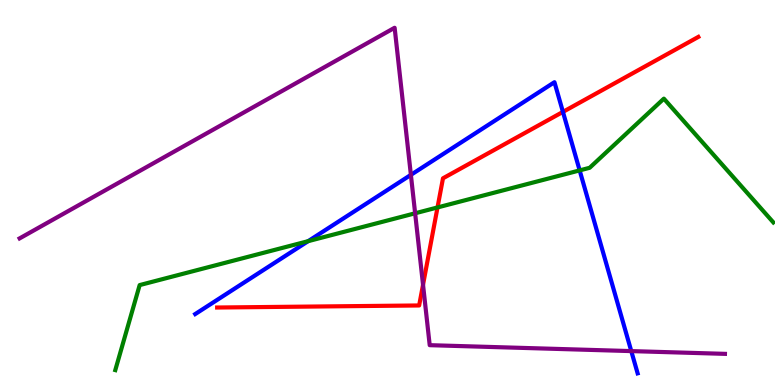[{'lines': ['blue', 'red'], 'intersections': [{'x': 7.26, 'y': 7.09}]}, {'lines': ['green', 'red'], 'intersections': [{'x': 5.65, 'y': 4.61}]}, {'lines': ['purple', 'red'], 'intersections': [{'x': 5.46, 'y': 2.6}]}, {'lines': ['blue', 'green'], 'intersections': [{'x': 3.98, 'y': 3.74}, {'x': 7.48, 'y': 5.57}]}, {'lines': ['blue', 'purple'], 'intersections': [{'x': 5.3, 'y': 5.46}, {'x': 8.15, 'y': 0.88}]}, {'lines': ['green', 'purple'], 'intersections': [{'x': 5.36, 'y': 4.46}]}]